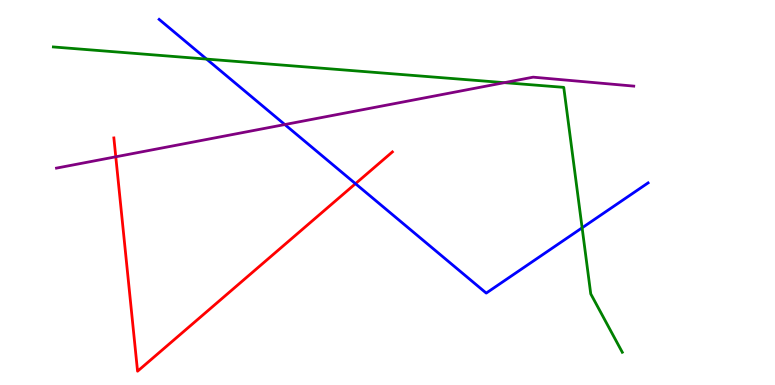[{'lines': ['blue', 'red'], 'intersections': [{'x': 4.59, 'y': 5.23}]}, {'lines': ['green', 'red'], 'intersections': []}, {'lines': ['purple', 'red'], 'intersections': [{'x': 1.49, 'y': 5.93}]}, {'lines': ['blue', 'green'], 'intersections': [{'x': 2.67, 'y': 8.47}, {'x': 7.51, 'y': 4.08}]}, {'lines': ['blue', 'purple'], 'intersections': [{'x': 3.68, 'y': 6.77}]}, {'lines': ['green', 'purple'], 'intersections': [{'x': 6.51, 'y': 7.85}]}]